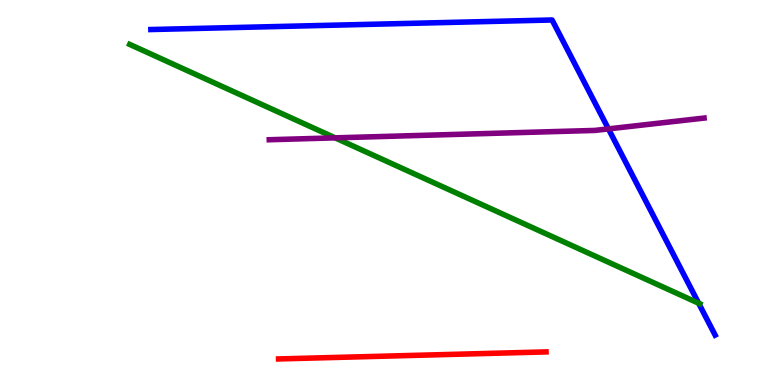[{'lines': ['blue', 'red'], 'intersections': []}, {'lines': ['green', 'red'], 'intersections': []}, {'lines': ['purple', 'red'], 'intersections': []}, {'lines': ['blue', 'green'], 'intersections': [{'x': 9.01, 'y': 2.12}]}, {'lines': ['blue', 'purple'], 'intersections': [{'x': 7.85, 'y': 6.65}]}, {'lines': ['green', 'purple'], 'intersections': [{'x': 4.32, 'y': 6.42}]}]